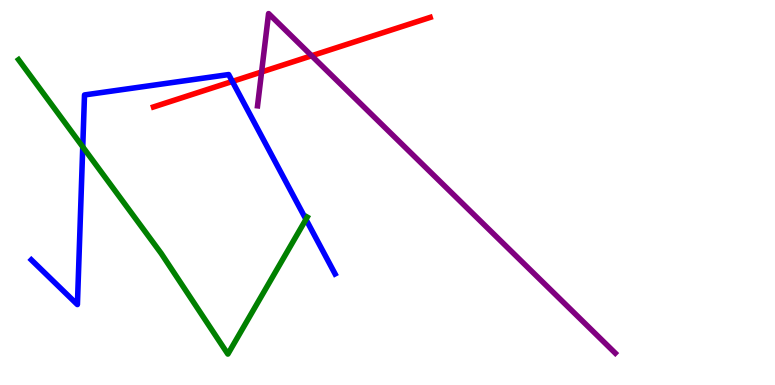[{'lines': ['blue', 'red'], 'intersections': [{'x': 3.0, 'y': 7.88}]}, {'lines': ['green', 'red'], 'intersections': []}, {'lines': ['purple', 'red'], 'intersections': [{'x': 3.38, 'y': 8.13}, {'x': 4.02, 'y': 8.55}]}, {'lines': ['blue', 'green'], 'intersections': [{'x': 1.07, 'y': 6.19}, {'x': 3.95, 'y': 4.3}]}, {'lines': ['blue', 'purple'], 'intersections': []}, {'lines': ['green', 'purple'], 'intersections': []}]